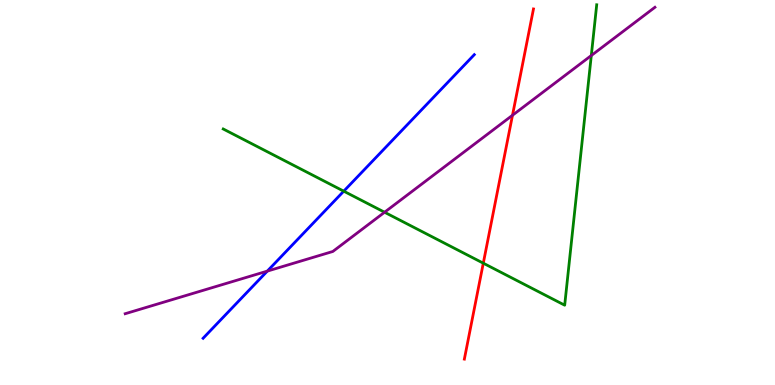[{'lines': ['blue', 'red'], 'intersections': []}, {'lines': ['green', 'red'], 'intersections': [{'x': 6.24, 'y': 3.16}]}, {'lines': ['purple', 'red'], 'intersections': [{'x': 6.61, 'y': 7.01}]}, {'lines': ['blue', 'green'], 'intersections': [{'x': 4.44, 'y': 5.03}]}, {'lines': ['blue', 'purple'], 'intersections': [{'x': 3.45, 'y': 2.96}]}, {'lines': ['green', 'purple'], 'intersections': [{'x': 4.96, 'y': 4.49}, {'x': 7.63, 'y': 8.56}]}]